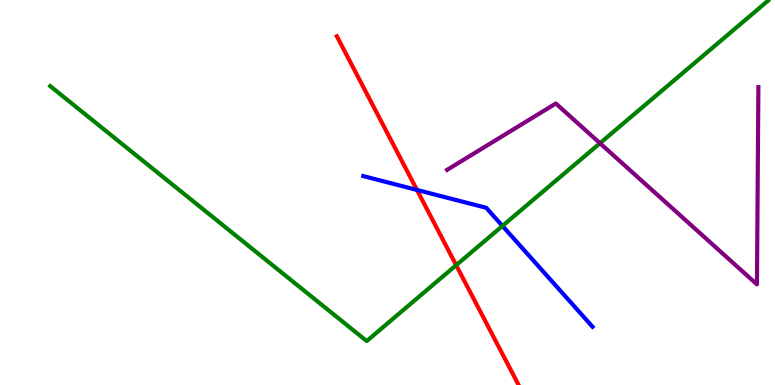[{'lines': ['blue', 'red'], 'intersections': [{'x': 5.38, 'y': 5.07}]}, {'lines': ['green', 'red'], 'intersections': [{'x': 5.89, 'y': 3.11}]}, {'lines': ['purple', 'red'], 'intersections': []}, {'lines': ['blue', 'green'], 'intersections': [{'x': 6.48, 'y': 4.13}]}, {'lines': ['blue', 'purple'], 'intersections': []}, {'lines': ['green', 'purple'], 'intersections': [{'x': 7.74, 'y': 6.28}]}]